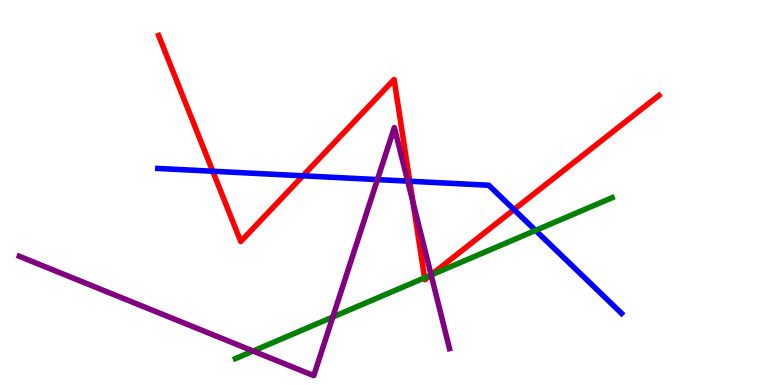[{'lines': ['blue', 'red'], 'intersections': [{'x': 2.75, 'y': 5.55}, {'x': 3.91, 'y': 5.43}, {'x': 5.29, 'y': 5.29}, {'x': 6.63, 'y': 4.56}]}, {'lines': ['green', 'red'], 'intersections': [{'x': 5.48, 'y': 2.78}, {'x': 5.56, 'y': 2.85}]}, {'lines': ['purple', 'red'], 'intersections': [{'x': 5.33, 'y': 4.75}, {'x': 5.56, 'y': 2.86}]}, {'lines': ['blue', 'green'], 'intersections': [{'x': 6.91, 'y': 4.01}]}, {'lines': ['blue', 'purple'], 'intersections': [{'x': 4.87, 'y': 5.34}, {'x': 5.26, 'y': 5.3}]}, {'lines': ['green', 'purple'], 'intersections': [{'x': 3.27, 'y': 0.882}, {'x': 4.29, 'y': 1.77}, {'x': 5.56, 'y': 2.86}]}]